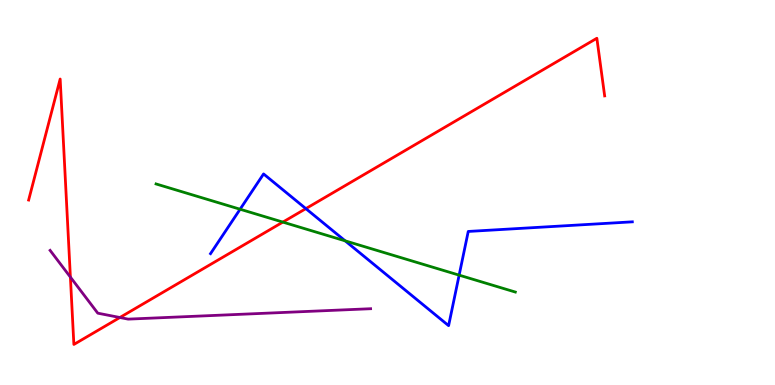[{'lines': ['blue', 'red'], 'intersections': [{'x': 3.95, 'y': 4.58}]}, {'lines': ['green', 'red'], 'intersections': [{'x': 3.65, 'y': 4.23}]}, {'lines': ['purple', 'red'], 'intersections': [{'x': 0.908, 'y': 2.8}, {'x': 1.55, 'y': 1.75}]}, {'lines': ['blue', 'green'], 'intersections': [{'x': 3.1, 'y': 4.57}, {'x': 4.45, 'y': 3.74}, {'x': 5.92, 'y': 2.85}]}, {'lines': ['blue', 'purple'], 'intersections': []}, {'lines': ['green', 'purple'], 'intersections': []}]